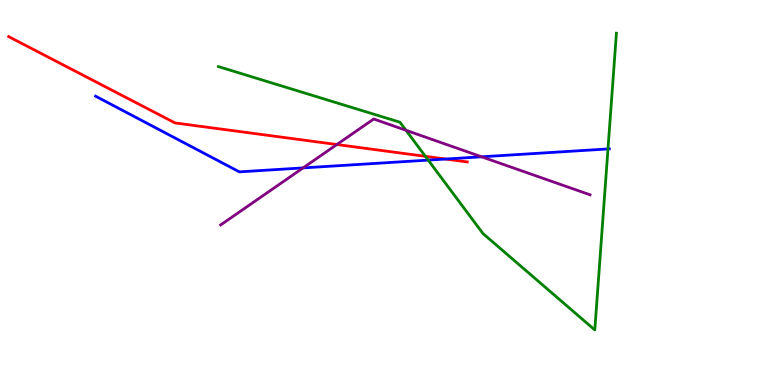[{'lines': ['blue', 'red'], 'intersections': [{'x': 5.75, 'y': 5.87}]}, {'lines': ['green', 'red'], 'intersections': [{'x': 5.49, 'y': 5.94}]}, {'lines': ['purple', 'red'], 'intersections': [{'x': 4.35, 'y': 6.25}]}, {'lines': ['blue', 'green'], 'intersections': [{'x': 5.53, 'y': 5.84}, {'x': 7.84, 'y': 6.13}]}, {'lines': ['blue', 'purple'], 'intersections': [{'x': 3.91, 'y': 5.64}, {'x': 6.21, 'y': 5.93}]}, {'lines': ['green', 'purple'], 'intersections': [{'x': 5.24, 'y': 6.62}]}]